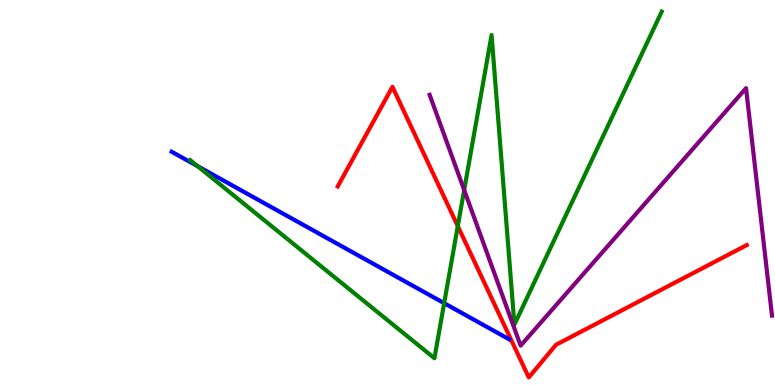[{'lines': ['blue', 'red'], 'intersections': []}, {'lines': ['green', 'red'], 'intersections': [{'x': 5.91, 'y': 4.13}]}, {'lines': ['purple', 'red'], 'intersections': []}, {'lines': ['blue', 'green'], 'intersections': [{'x': 2.55, 'y': 5.69}, {'x': 5.73, 'y': 2.13}]}, {'lines': ['blue', 'purple'], 'intersections': []}, {'lines': ['green', 'purple'], 'intersections': [{'x': 5.99, 'y': 5.06}]}]